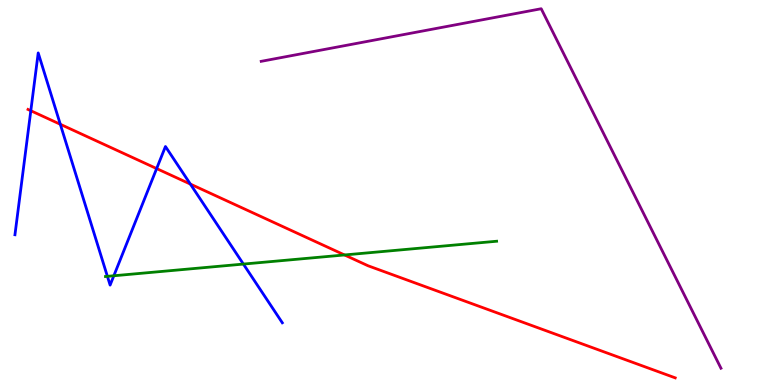[{'lines': ['blue', 'red'], 'intersections': [{'x': 0.398, 'y': 7.12}, {'x': 0.778, 'y': 6.77}, {'x': 2.02, 'y': 5.62}, {'x': 2.46, 'y': 5.22}]}, {'lines': ['green', 'red'], 'intersections': [{'x': 4.45, 'y': 3.38}]}, {'lines': ['purple', 'red'], 'intersections': []}, {'lines': ['blue', 'green'], 'intersections': [{'x': 1.39, 'y': 2.82}, {'x': 1.47, 'y': 2.84}, {'x': 3.14, 'y': 3.14}]}, {'lines': ['blue', 'purple'], 'intersections': []}, {'lines': ['green', 'purple'], 'intersections': []}]